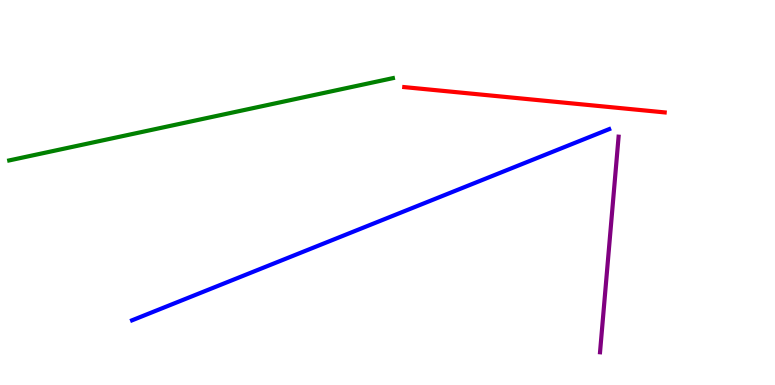[{'lines': ['blue', 'red'], 'intersections': []}, {'lines': ['green', 'red'], 'intersections': []}, {'lines': ['purple', 'red'], 'intersections': []}, {'lines': ['blue', 'green'], 'intersections': []}, {'lines': ['blue', 'purple'], 'intersections': []}, {'lines': ['green', 'purple'], 'intersections': []}]